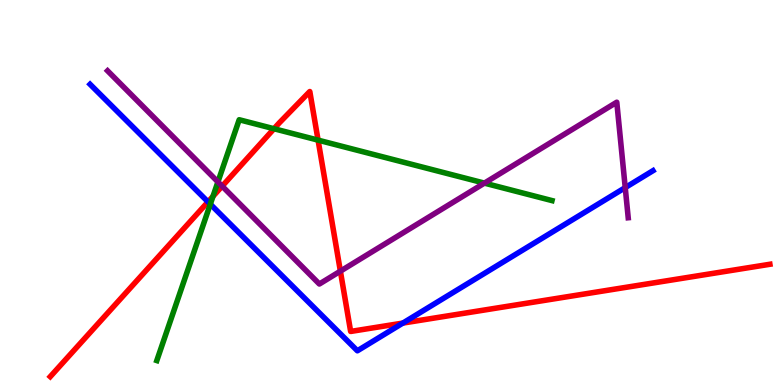[{'lines': ['blue', 'red'], 'intersections': [{'x': 2.68, 'y': 4.76}, {'x': 5.2, 'y': 1.61}]}, {'lines': ['green', 'red'], 'intersections': [{'x': 2.75, 'y': 4.9}, {'x': 3.54, 'y': 6.66}, {'x': 4.1, 'y': 6.36}]}, {'lines': ['purple', 'red'], 'intersections': [{'x': 2.87, 'y': 5.16}, {'x': 4.39, 'y': 2.96}]}, {'lines': ['blue', 'green'], 'intersections': [{'x': 2.71, 'y': 4.7}]}, {'lines': ['blue', 'purple'], 'intersections': [{'x': 8.07, 'y': 5.13}]}, {'lines': ['green', 'purple'], 'intersections': [{'x': 2.81, 'y': 5.28}, {'x': 6.25, 'y': 5.24}]}]